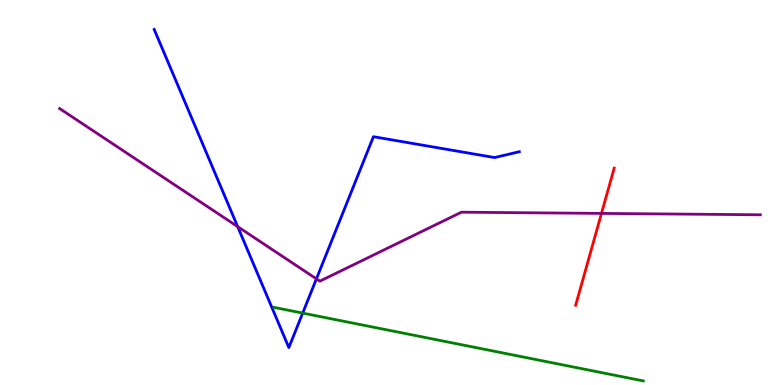[{'lines': ['blue', 'red'], 'intersections': []}, {'lines': ['green', 'red'], 'intersections': []}, {'lines': ['purple', 'red'], 'intersections': [{'x': 7.76, 'y': 4.46}]}, {'lines': ['blue', 'green'], 'intersections': [{'x': 3.91, 'y': 1.87}]}, {'lines': ['blue', 'purple'], 'intersections': [{'x': 3.07, 'y': 4.11}, {'x': 4.08, 'y': 2.76}]}, {'lines': ['green', 'purple'], 'intersections': []}]